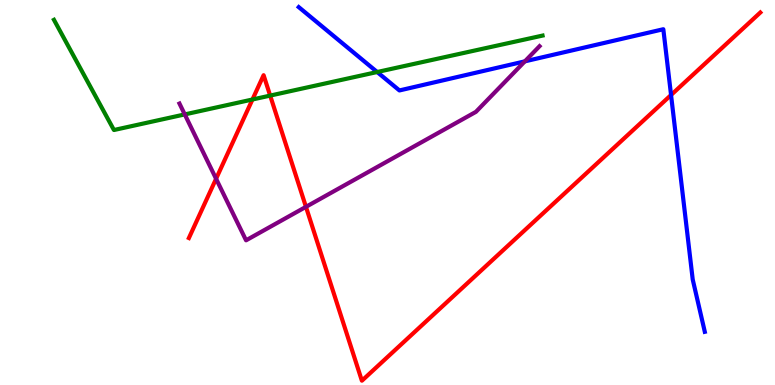[{'lines': ['blue', 'red'], 'intersections': [{'x': 8.66, 'y': 7.53}]}, {'lines': ['green', 'red'], 'intersections': [{'x': 3.26, 'y': 7.42}, {'x': 3.49, 'y': 7.52}]}, {'lines': ['purple', 'red'], 'intersections': [{'x': 2.79, 'y': 5.36}, {'x': 3.95, 'y': 4.63}]}, {'lines': ['blue', 'green'], 'intersections': [{'x': 4.87, 'y': 8.13}]}, {'lines': ['blue', 'purple'], 'intersections': [{'x': 6.77, 'y': 8.41}]}, {'lines': ['green', 'purple'], 'intersections': [{'x': 2.38, 'y': 7.03}]}]